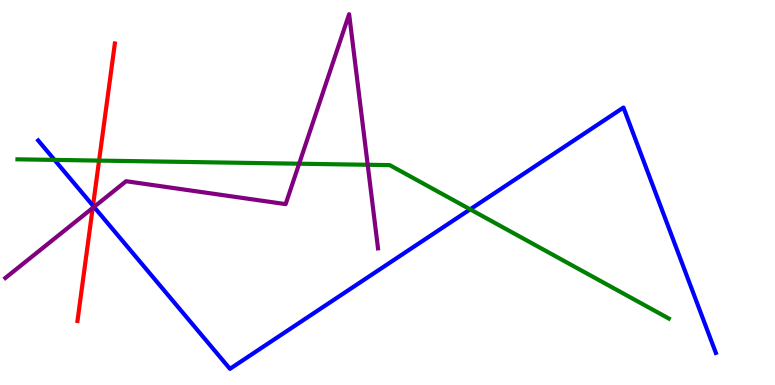[{'lines': ['blue', 'red'], 'intersections': [{'x': 1.2, 'y': 4.66}]}, {'lines': ['green', 'red'], 'intersections': [{'x': 1.28, 'y': 5.83}]}, {'lines': ['purple', 'red'], 'intersections': [{'x': 1.2, 'y': 4.6}]}, {'lines': ['blue', 'green'], 'intersections': [{'x': 0.703, 'y': 5.85}, {'x': 6.07, 'y': 4.56}]}, {'lines': ['blue', 'purple'], 'intersections': [{'x': 1.21, 'y': 4.63}]}, {'lines': ['green', 'purple'], 'intersections': [{'x': 3.86, 'y': 5.75}, {'x': 4.74, 'y': 5.72}]}]